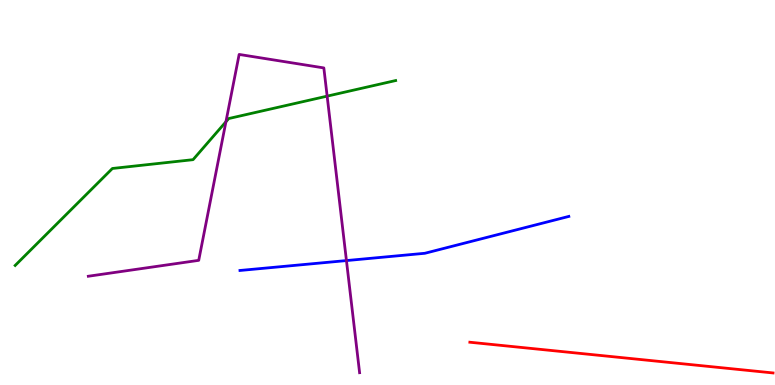[{'lines': ['blue', 'red'], 'intersections': []}, {'lines': ['green', 'red'], 'intersections': []}, {'lines': ['purple', 'red'], 'intersections': []}, {'lines': ['blue', 'green'], 'intersections': []}, {'lines': ['blue', 'purple'], 'intersections': [{'x': 4.47, 'y': 3.23}]}, {'lines': ['green', 'purple'], 'intersections': [{'x': 2.92, 'y': 6.84}, {'x': 4.22, 'y': 7.5}]}]